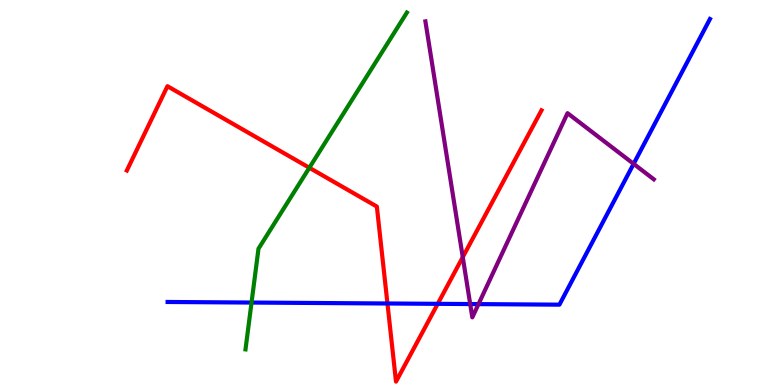[{'lines': ['blue', 'red'], 'intersections': [{'x': 5.0, 'y': 2.12}, {'x': 5.65, 'y': 2.11}]}, {'lines': ['green', 'red'], 'intersections': [{'x': 3.99, 'y': 5.64}]}, {'lines': ['purple', 'red'], 'intersections': [{'x': 5.97, 'y': 3.32}]}, {'lines': ['blue', 'green'], 'intersections': [{'x': 3.25, 'y': 2.14}]}, {'lines': ['blue', 'purple'], 'intersections': [{'x': 6.07, 'y': 2.1}, {'x': 6.17, 'y': 2.1}, {'x': 8.18, 'y': 5.74}]}, {'lines': ['green', 'purple'], 'intersections': []}]